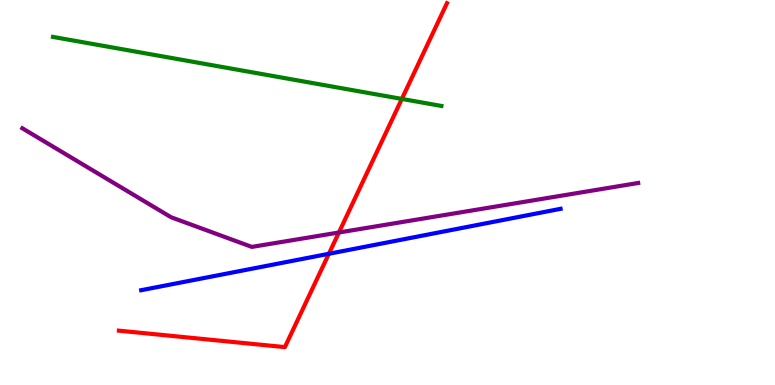[{'lines': ['blue', 'red'], 'intersections': [{'x': 4.24, 'y': 3.41}]}, {'lines': ['green', 'red'], 'intersections': [{'x': 5.19, 'y': 7.43}]}, {'lines': ['purple', 'red'], 'intersections': [{'x': 4.37, 'y': 3.96}]}, {'lines': ['blue', 'green'], 'intersections': []}, {'lines': ['blue', 'purple'], 'intersections': []}, {'lines': ['green', 'purple'], 'intersections': []}]